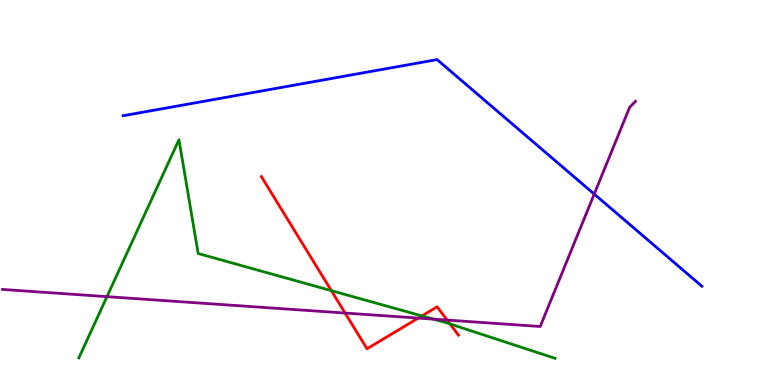[{'lines': ['blue', 'red'], 'intersections': []}, {'lines': ['green', 'red'], 'intersections': [{'x': 4.28, 'y': 2.45}, {'x': 5.44, 'y': 1.79}, {'x': 5.81, 'y': 1.59}]}, {'lines': ['purple', 'red'], 'intersections': [{'x': 4.45, 'y': 1.87}, {'x': 5.4, 'y': 1.74}, {'x': 5.77, 'y': 1.69}]}, {'lines': ['blue', 'green'], 'intersections': []}, {'lines': ['blue', 'purple'], 'intersections': [{'x': 7.67, 'y': 4.96}]}, {'lines': ['green', 'purple'], 'intersections': [{'x': 1.38, 'y': 2.3}, {'x': 5.59, 'y': 1.71}]}]